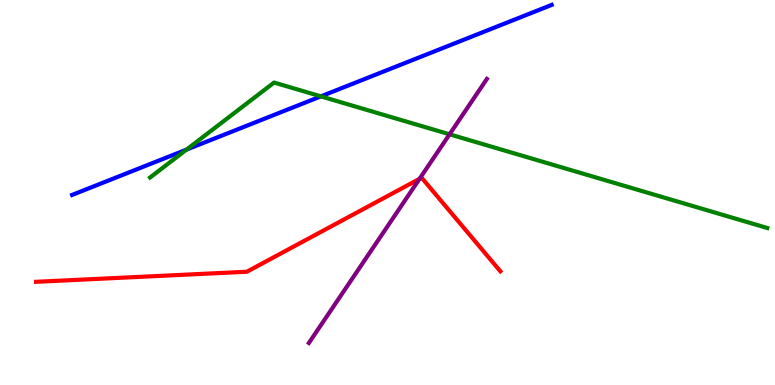[{'lines': ['blue', 'red'], 'intersections': []}, {'lines': ['green', 'red'], 'intersections': []}, {'lines': ['purple', 'red'], 'intersections': [{'x': 5.41, 'y': 5.35}]}, {'lines': ['blue', 'green'], 'intersections': [{'x': 2.41, 'y': 6.11}, {'x': 4.14, 'y': 7.5}]}, {'lines': ['blue', 'purple'], 'intersections': []}, {'lines': ['green', 'purple'], 'intersections': [{'x': 5.8, 'y': 6.51}]}]